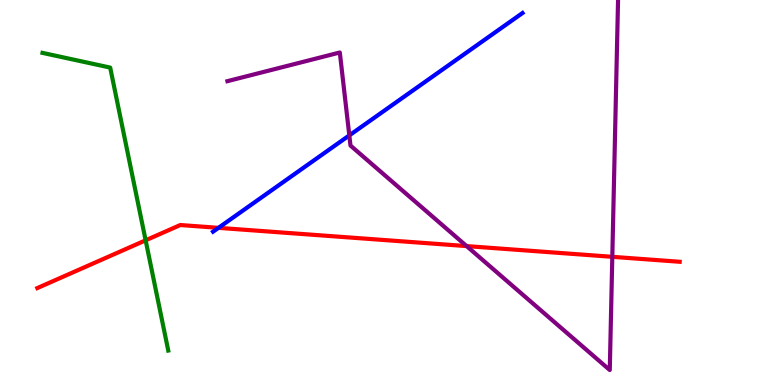[{'lines': ['blue', 'red'], 'intersections': [{'x': 2.82, 'y': 4.08}]}, {'lines': ['green', 'red'], 'intersections': [{'x': 1.88, 'y': 3.76}]}, {'lines': ['purple', 'red'], 'intersections': [{'x': 6.02, 'y': 3.61}, {'x': 7.9, 'y': 3.33}]}, {'lines': ['blue', 'green'], 'intersections': []}, {'lines': ['blue', 'purple'], 'intersections': [{'x': 4.51, 'y': 6.48}]}, {'lines': ['green', 'purple'], 'intersections': []}]